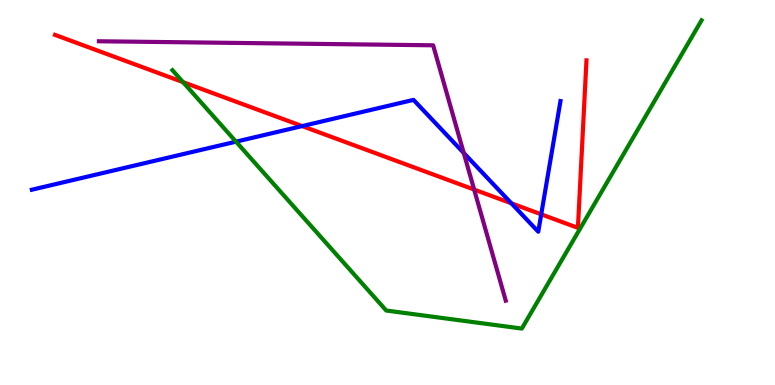[{'lines': ['blue', 'red'], 'intersections': [{'x': 3.9, 'y': 6.72}, {'x': 6.6, 'y': 4.72}, {'x': 6.98, 'y': 4.43}]}, {'lines': ['green', 'red'], 'intersections': [{'x': 2.36, 'y': 7.87}]}, {'lines': ['purple', 'red'], 'intersections': [{'x': 6.12, 'y': 5.08}]}, {'lines': ['blue', 'green'], 'intersections': [{'x': 3.05, 'y': 6.32}]}, {'lines': ['blue', 'purple'], 'intersections': [{'x': 5.98, 'y': 6.03}]}, {'lines': ['green', 'purple'], 'intersections': []}]